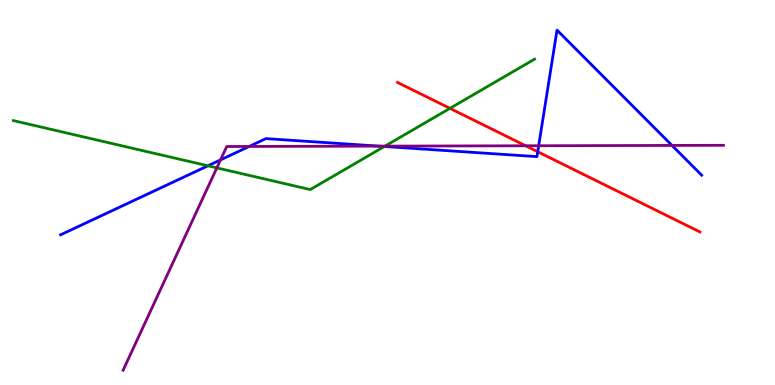[{'lines': ['blue', 'red'], 'intersections': [{'x': 6.94, 'y': 6.06}]}, {'lines': ['green', 'red'], 'intersections': [{'x': 5.81, 'y': 7.19}]}, {'lines': ['purple', 'red'], 'intersections': [{'x': 6.78, 'y': 6.21}]}, {'lines': ['blue', 'green'], 'intersections': [{'x': 2.68, 'y': 5.69}, {'x': 4.96, 'y': 6.2}]}, {'lines': ['blue', 'purple'], 'intersections': [{'x': 2.85, 'y': 5.85}, {'x': 3.22, 'y': 6.2}, {'x': 4.89, 'y': 6.2}, {'x': 6.95, 'y': 6.21}, {'x': 8.67, 'y': 6.22}]}, {'lines': ['green', 'purple'], 'intersections': [{'x': 2.8, 'y': 5.64}, {'x': 4.97, 'y': 6.2}]}]